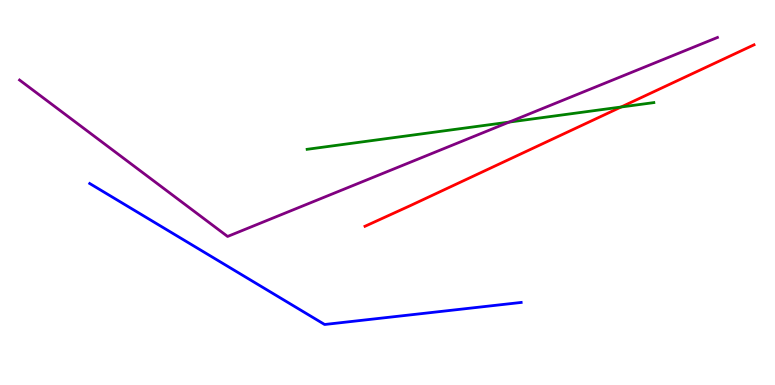[{'lines': ['blue', 'red'], 'intersections': []}, {'lines': ['green', 'red'], 'intersections': [{'x': 8.01, 'y': 7.22}]}, {'lines': ['purple', 'red'], 'intersections': []}, {'lines': ['blue', 'green'], 'intersections': []}, {'lines': ['blue', 'purple'], 'intersections': []}, {'lines': ['green', 'purple'], 'intersections': [{'x': 6.57, 'y': 6.83}]}]